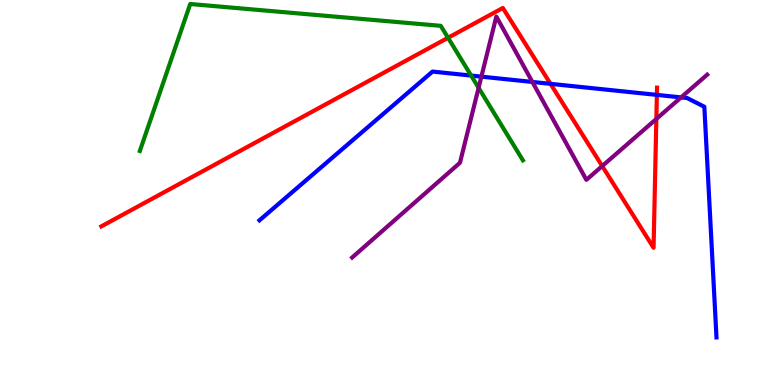[{'lines': ['blue', 'red'], 'intersections': [{'x': 7.1, 'y': 7.82}, {'x': 8.48, 'y': 7.54}]}, {'lines': ['green', 'red'], 'intersections': [{'x': 5.78, 'y': 9.02}]}, {'lines': ['purple', 'red'], 'intersections': [{'x': 7.77, 'y': 5.69}, {'x': 8.47, 'y': 6.91}]}, {'lines': ['blue', 'green'], 'intersections': [{'x': 6.08, 'y': 8.04}]}, {'lines': ['blue', 'purple'], 'intersections': [{'x': 6.21, 'y': 8.01}, {'x': 6.87, 'y': 7.87}, {'x': 8.79, 'y': 7.47}]}, {'lines': ['green', 'purple'], 'intersections': [{'x': 6.18, 'y': 7.72}]}]